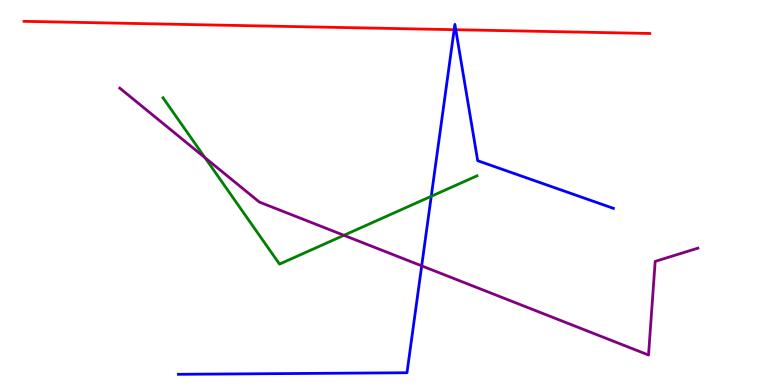[{'lines': ['blue', 'red'], 'intersections': [{'x': 5.86, 'y': 9.23}, {'x': 5.88, 'y': 9.23}]}, {'lines': ['green', 'red'], 'intersections': []}, {'lines': ['purple', 'red'], 'intersections': []}, {'lines': ['blue', 'green'], 'intersections': [{'x': 5.56, 'y': 4.9}]}, {'lines': ['blue', 'purple'], 'intersections': [{'x': 5.44, 'y': 3.09}]}, {'lines': ['green', 'purple'], 'intersections': [{'x': 2.64, 'y': 5.91}, {'x': 4.44, 'y': 3.89}]}]